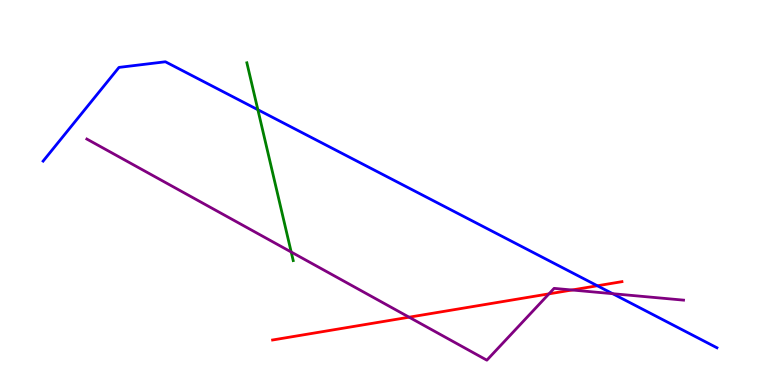[{'lines': ['blue', 'red'], 'intersections': [{'x': 7.71, 'y': 2.58}]}, {'lines': ['green', 'red'], 'intersections': []}, {'lines': ['purple', 'red'], 'intersections': [{'x': 5.28, 'y': 1.76}, {'x': 7.08, 'y': 2.37}, {'x': 7.38, 'y': 2.47}]}, {'lines': ['blue', 'green'], 'intersections': [{'x': 3.33, 'y': 7.15}]}, {'lines': ['blue', 'purple'], 'intersections': [{'x': 7.91, 'y': 2.37}]}, {'lines': ['green', 'purple'], 'intersections': [{'x': 3.76, 'y': 3.45}]}]